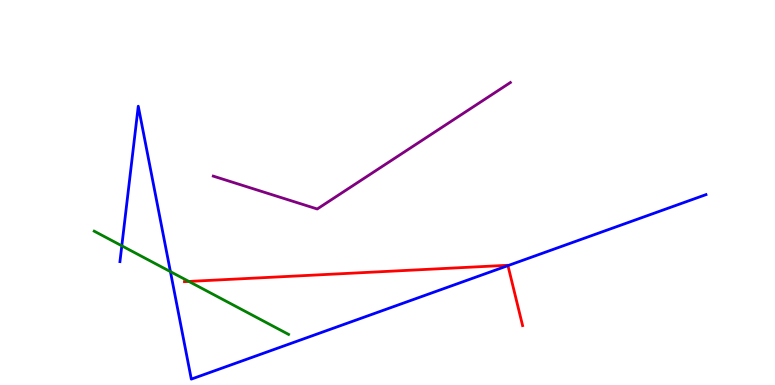[{'lines': ['blue', 'red'], 'intersections': [{'x': 6.55, 'y': 3.1}]}, {'lines': ['green', 'red'], 'intersections': [{'x': 2.44, 'y': 2.69}]}, {'lines': ['purple', 'red'], 'intersections': []}, {'lines': ['blue', 'green'], 'intersections': [{'x': 1.57, 'y': 3.62}, {'x': 2.2, 'y': 2.94}]}, {'lines': ['blue', 'purple'], 'intersections': []}, {'lines': ['green', 'purple'], 'intersections': []}]